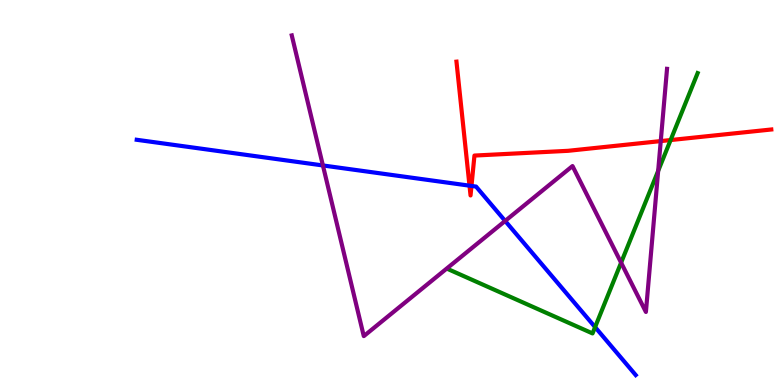[{'lines': ['blue', 'red'], 'intersections': [{'x': 6.06, 'y': 5.18}, {'x': 6.08, 'y': 5.17}]}, {'lines': ['green', 'red'], 'intersections': [{'x': 8.65, 'y': 6.36}]}, {'lines': ['purple', 'red'], 'intersections': [{'x': 8.53, 'y': 6.34}]}, {'lines': ['blue', 'green'], 'intersections': [{'x': 7.68, 'y': 1.5}]}, {'lines': ['blue', 'purple'], 'intersections': [{'x': 4.17, 'y': 5.7}, {'x': 6.52, 'y': 4.26}]}, {'lines': ['green', 'purple'], 'intersections': [{'x': 8.01, 'y': 3.18}, {'x': 8.49, 'y': 5.56}]}]